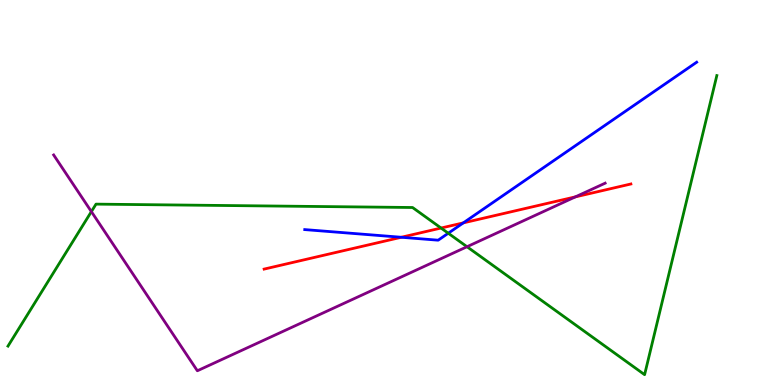[{'lines': ['blue', 'red'], 'intersections': [{'x': 5.18, 'y': 3.84}, {'x': 5.98, 'y': 4.21}]}, {'lines': ['green', 'red'], 'intersections': [{'x': 5.69, 'y': 4.08}]}, {'lines': ['purple', 'red'], 'intersections': [{'x': 7.42, 'y': 4.89}]}, {'lines': ['blue', 'green'], 'intersections': [{'x': 5.78, 'y': 3.94}]}, {'lines': ['blue', 'purple'], 'intersections': []}, {'lines': ['green', 'purple'], 'intersections': [{'x': 1.18, 'y': 4.5}, {'x': 6.03, 'y': 3.59}]}]